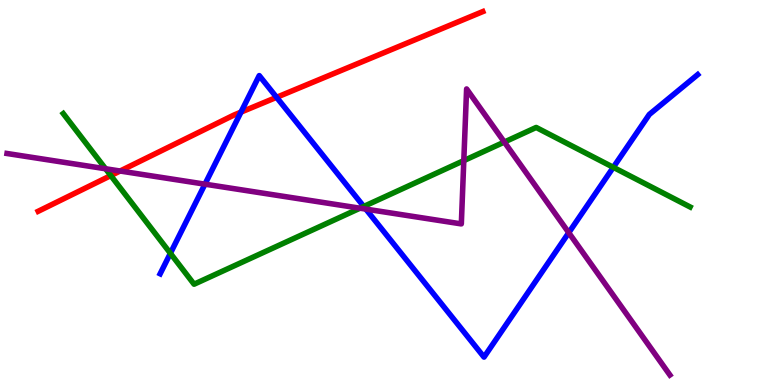[{'lines': ['blue', 'red'], 'intersections': [{'x': 3.11, 'y': 7.09}, {'x': 3.57, 'y': 7.47}]}, {'lines': ['green', 'red'], 'intersections': [{'x': 1.43, 'y': 5.44}]}, {'lines': ['purple', 'red'], 'intersections': [{'x': 1.55, 'y': 5.56}]}, {'lines': ['blue', 'green'], 'intersections': [{'x': 2.2, 'y': 3.42}, {'x': 4.69, 'y': 4.64}, {'x': 7.91, 'y': 5.65}]}, {'lines': ['blue', 'purple'], 'intersections': [{'x': 2.64, 'y': 5.22}, {'x': 4.72, 'y': 4.57}, {'x': 7.34, 'y': 3.96}]}, {'lines': ['green', 'purple'], 'intersections': [{'x': 1.36, 'y': 5.62}, {'x': 4.64, 'y': 4.59}, {'x': 5.98, 'y': 5.83}, {'x': 6.51, 'y': 6.31}]}]